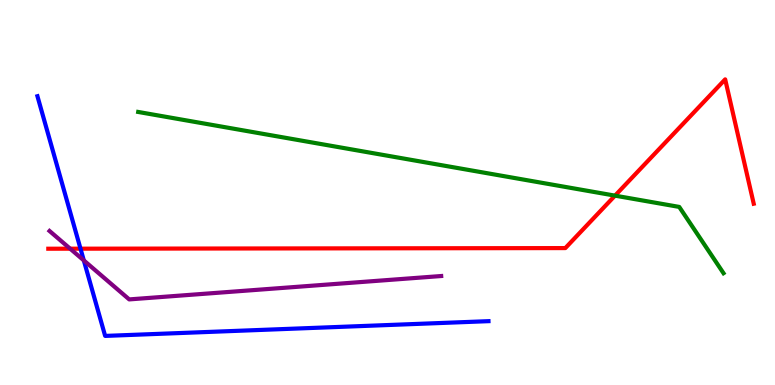[{'lines': ['blue', 'red'], 'intersections': [{'x': 1.04, 'y': 3.54}]}, {'lines': ['green', 'red'], 'intersections': [{'x': 7.94, 'y': 4.92}]}, {'lines': ['purple', 'red'], 'intersections': [{'x': 0.905, 'y': 3.54}]}, {'lines': ['blue', 'green'], 'intersections': []}, {'lines': ['blue', 'purple'], 'intersections': [{'x': 1.08, 'y': 3.24}]}, {'lines': ['green', 'purple'], 'intersections': []}]